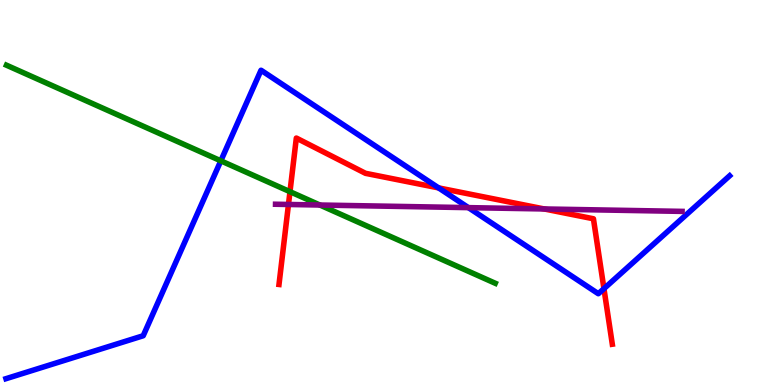[{'lines': ['blue', 'red'], 'intersections': [{'x': 5.66, 'y': 5.12}, {'x': 7.79, 'y': 2.5}]}, {'lines': ['green', 'red'], 'intersections': [{'x': 3.74, 'y': 5.02}]}, {'lines': ['purple', 'red'], 'intersections': [{'x': 3.72, 'y': 4.69}, {'x': 7.02, 'y': 4.57}]}, {'lines': ['blue', 'green'], 'intersections': [{'x': 2.85, 'y': 5.82}]}, {'lines': ['blue', 'purple'], 'intersections': [{'x': 6.04, 'y': 4.61}]}, {'lines': ['green', 'purple'], 'intersections': [{'x': 4.13, 'y': 4.67}]}]